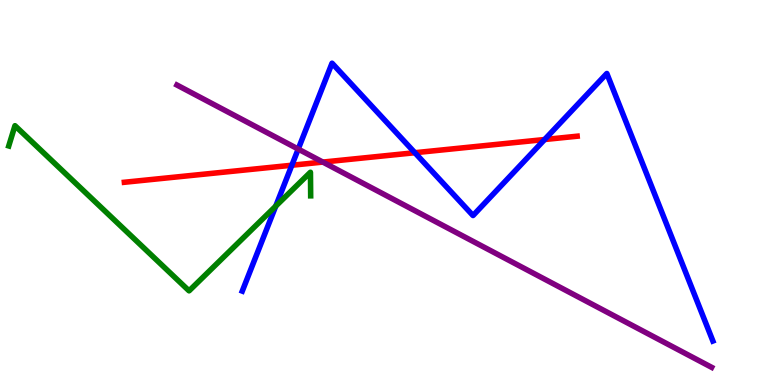[{'lines': ['blue', 'red'], 'intersections': [{'x': 3.77, 'y': 5.71}, {'x': 5.35, 'y': 6.03}, {'x': 7.03, 'y': 6.38}]}, {'lines': ['green', 'red'], 'intersections': []}, {'lines': ['purple', 'red'], 'intersections': [{'x': 4.17, 'y': 5.79}]}, {'lines': ['blue', 'green'], 'intersections': [{'x': 3.56, 'y': 4.65}]}, {'lines': ['blue', 'purple'], 'intersections': [{'x': 3.85, 'y': 6.13}]}, {'lines': ['green', 'purple'], 'intersections': []}]